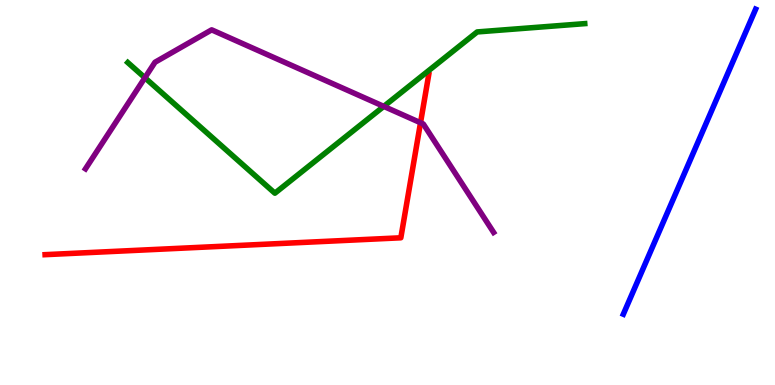[{'lines': ['blue', 'red'], 'intersections': []}, {'lines': ['green', 'red'], 'intersections': []}, {'lines': ['purple', 'red'], 'intersections': [{'x': 5.43, 'y': 6.81}]}, {'lines': ['blue', 'green'], 'intersections': []}, {'lines': ['blue', 'purple'], 'intersections': []}, {'lines': ['green', 'purple'], 'intersections': [{'x': 1.87, 'y': 7.98}, {'x': 4.95, 'y': 7.24}]}]